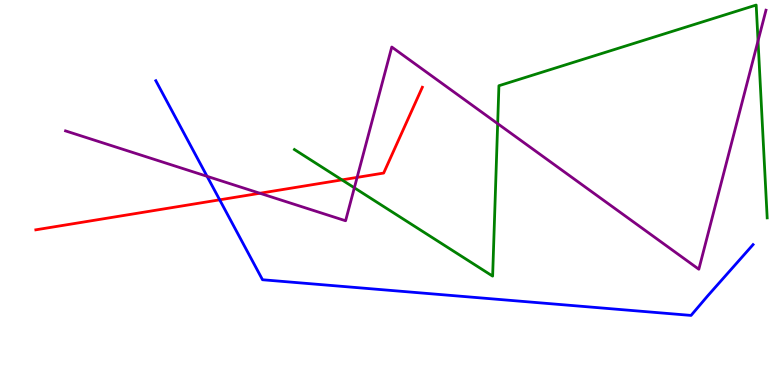[{'lines': ['blue', 'red'], 'intersections': [{'x': 2.83, 'y': 4.81}]}, {'lines': ['green', 'red'], 'intersections': [{'x': 4.41, 'y': 5.33}]}, {'lines': ['purple', 'red'], 'intersections': [{'x': 3.35, 'y': 4.98}, {'x': 4.61, 'y': 5.39}]}, {'lines': ['blue', 'green'], 'intersections': []}, {'lines': ['blue', 'purple'], 'intersections': [{'x': 2.67, 'y': 5.42}]}, {'lines': ['green', 'purple'], 'intersections': [{'x': 4.57, 'y': 5.12}, {'x': 6.42, 'y': 6.79}, {'x': 9.78, 'y': 8.94}]}]